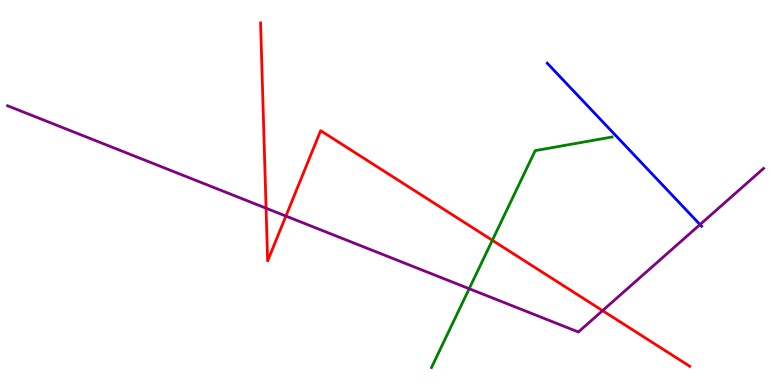[{'lines': ['blue', 'red'], 'intersections': []}, {'lines': ['green', 'red'], 'intersections': [{'x': 6.35, 'y': 3.76}]}, {'lines': ['purple', 'red'], 'intersections': [{'x': 3.43, 'y': 4.59}, {'x': 3.69, 'y': 4.39}, {'x': 7.77, 'y': 1.93}]}, {'lines': ['blue', 'green'], 'intersections': []}, {'lines': ['blue', 'purple'], 'intersections': [{'x': 9.03, 'y': 4.17}]}, {'lines': ['green', 'purple'], 'intersections': [{'x': 6.05, 'y': 2.5}]}]